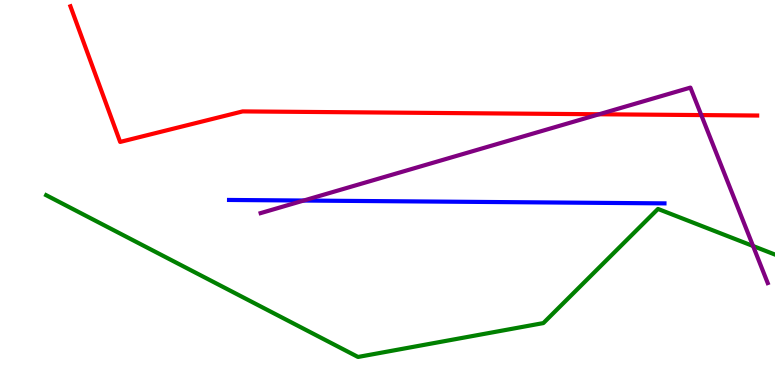[{'lines': ['blue', 'red'], 'intersections': []}, {'lines': ['green', 'red'], 'intersections': []}, {'lines': ['purple', 'red'], 'intersections': [{'x': 7.73, 'y': 7.03}, {'x': 9.05, 'y': 7.01}]}, {'lines': ['blue', 'green'], 'intersections': []}, {'lines': ['blue', 'purple'], 'intersections': [{'x': 3.92, 'y': 4.79}]}, {'lines': ['green', 'purple'], 'intersections': [{'x': 9.72, 'y': 3.61}]}]